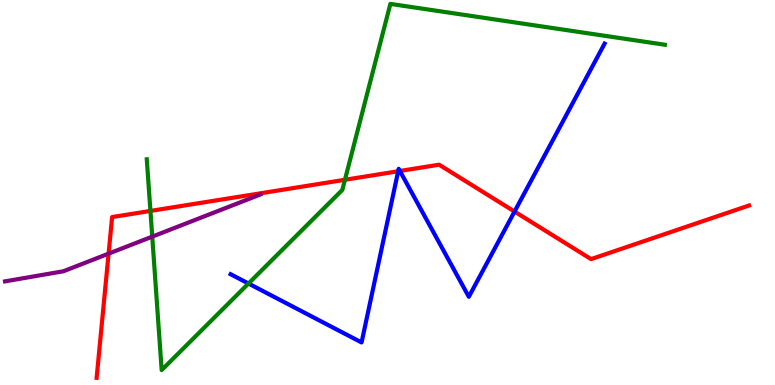[{'lines': ['blue', 'red'], 'intersections': [{'x': 5.14, 'y': 5.55}, {'x': 5.16, 'y': 5.56}, {'x': 6.64, 'y': 4.51}]}, {'lines': ['green', 'red'], 'intersections': [{'x': 1.94, 'y': 4.52}, {'x': 4.45, 'y': 5.33}]}, {'lines': ['purple', 'red'], 'intersections': [{'x': 1.4, 'y': 3.41}]}, {'lines': ['blue', 'green'], 'intersections': [{'x': 3.21, 'y': 2.64}]}, {'lines': ['blue', 'purple'], 'intersections': []}, {'lines': ['green', 'purple'], 'intersections': [{'x': 1.96, 'y': 3.85}]}]